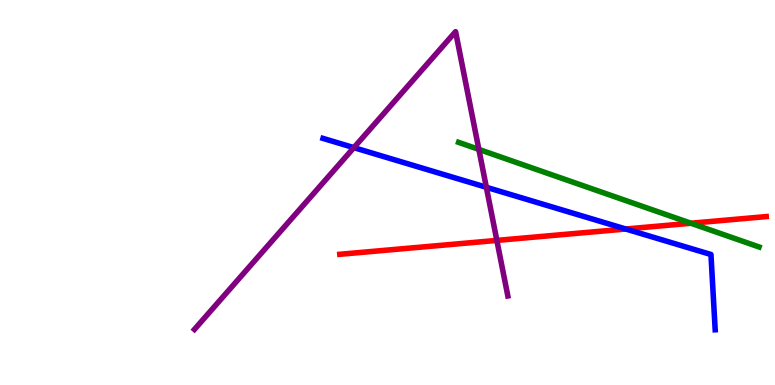[{'lines': ['blue', 'red'], 'intersections': [{'x': 8.07, 'y': 4.05}]}, {'lines': ['green', 'red'], 'intersections': [{'x': 8.92, 'y': 4.2}]}, {'lines': ['purple', 'red'], 'intersections': [{'x': 6.41, 'y': 3.76}]}, {'lines': ['blue', 'green'], 'intersections': []}, {'lines': ['blue', 'purple'], 'intersections': [{'x': 4.57, 'y': 6.17}, {'x': 6.28, 'y': 5.14}]}, {'lines': ['green', 'purple'], 'intersections': [{'x': 6.18, 'y': 6.12}]}]